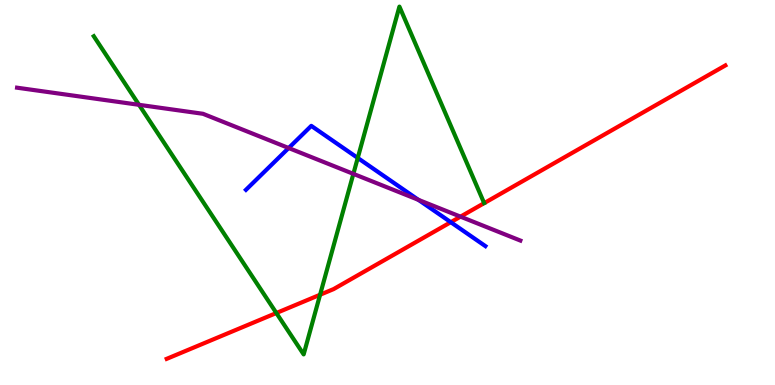[{'lines': ['blue', 'red'], 'intersections': [{'x': 5.82, 'y': 4.23}]}, {'lines': ['green', 'red'], 'intersections': [{'x': 3.57, 'y': 1.87}, {'x': 4.13, 'y': 2.34}]}, {'lines': ['purple', 'red'], 'intersections': [{'x': 5.94, 'y': 4.37}]}, {'lines': ['blue', 'green'], 'intersections': [{'x': 4.62, 'y': 5.9}]}, {'lines': ['blue', 'purple'], 'intersections': [{'x': 3.72, 'y': 6.16}, {'x': 5.4, 'y': 4.81}]}, {'lines': ['green', 'purple'], 'intersections': [{'x': 1.79, 'y': 7.28}, {'x': 4.56, 'y': 5.48}]}]